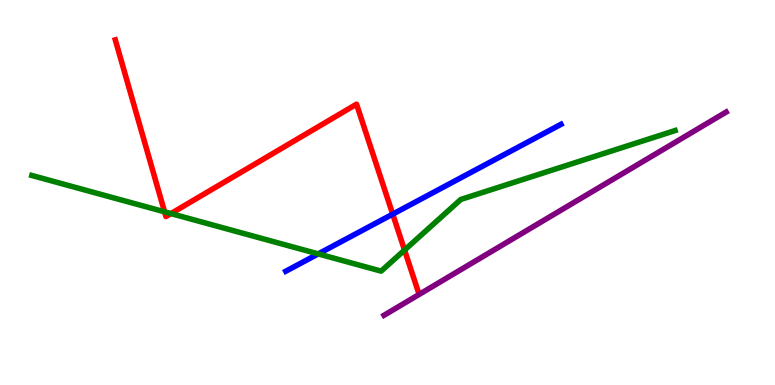[{'lines': ['blue', 'red'], 'intersections': [{'x': 5.07, 'y': 4.44}]}, {'lines': ['green', 'red'], 'intersections': [{'x': 2.12, 'y': 4.5}, {'x': 2.21, 'y': 4.45}, {'x': 5.22, 'y': 3.5}]}, {'lines': ['purple', 'red'], 'intersections': []}, {'lines': ['blue', 'green'], 'intersections': [{'x': 4.11, 'y': 3.41}]}, {'lines': ['blue', 'purple'], 'intersections': []}, {'lines': ['green', 'purple'], 'intersections': []}]